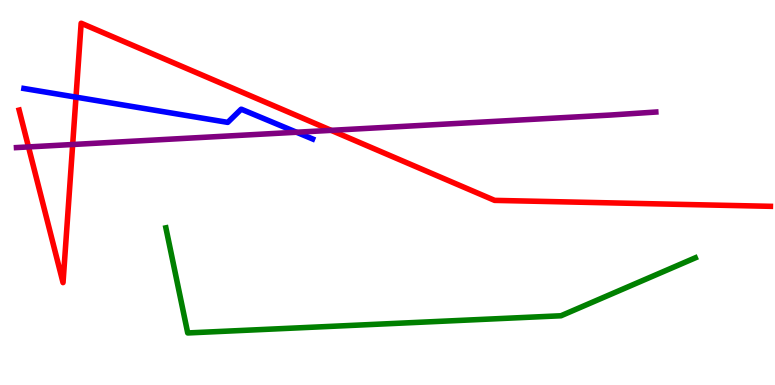[{'lines': ['blue', 'red'], 'intersections': [{'x': 0.98, 'y': 7.48}]}, {'lines': ['green', 'red'], 'intersections': []}, {'lines': ['purple', 'red'], 'intersections': [{'x': 0.368, 'y': 6.18}, {'x': 0.938, 'y': 6.25}, {'x': 4.27, 'y': 6.61}]}, {'lines': ['blue', 'green'], 'intersections': []}, {'lines': ['blue', 'purple'], 'intersections': [{'x': 3.83, 'y': 6.57}]}, {'lines': ['green', 'purple'], 'intersections': []}]